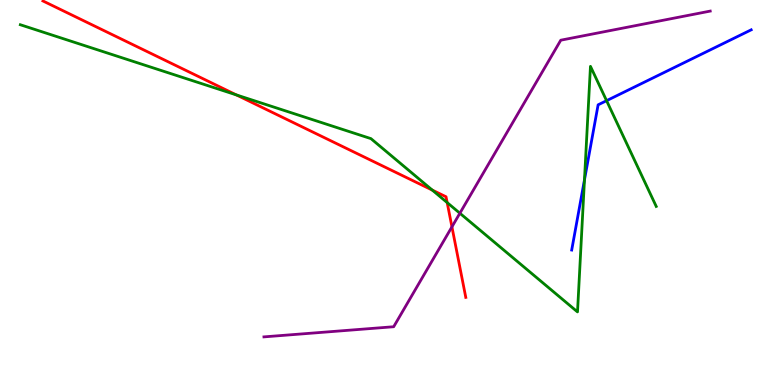[{'lines': ['blue', 'red'], 'intersections': []}, {'lines': ['green', 'red'], 'intersections': [{'x': 3.05, 'y': 7.54}, {'x': 5.58, 'y': 5.06}, {'x': 5.77, 'y': 4.74}]}, {'lines': ['purple', 'red'], 'intersections': [{'x': 5.83, 'y': 4.11}]}, {'lines': ['blue', 'green'], 'intersections': [{'x': 7.54, 'y': 5.33}, {'x': 7.83, 'y': 7.39}]}, {'lines': ['blue', 'purple'], 'intersections': []}, {'lines': ['green', 'purple'], 'intersections': [{'x': 5.93, 'y': 4.46}]}]